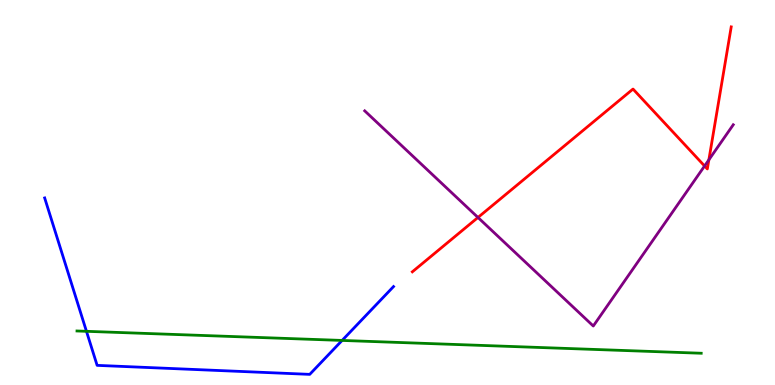[{'lines': ['blue', 'red'], 'intersections': []}, {'lines': ['green', 'red'], 'intersections': []}, {'lines': ['purple', 'red'], 'intersections': [{'x': 6.17, 'y': 4.35}, {'x': 9.09, 'y': 5.69}, {'x': 9.15, 'y': 5.85}]}, {'lines': ['blue', 'green'], 'intersections': [{'x': 1.12, 'y': 1.39}, {'x': 4.41, 'y': 1.16}]}, {'lines': ['blue', 'purple'], 'intersections': []}, {'lines': ['green', 'purple'], 'intersections': []}]